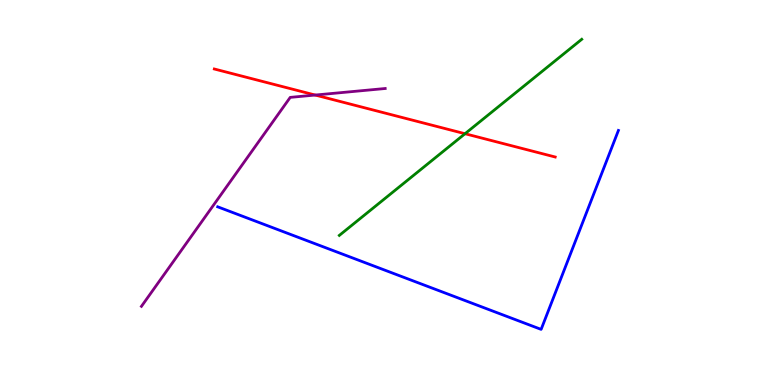[{'lines': ['blue', 'red'], 'intersections': []}, {'lines': ['green', 'red'], 'intersections': [{'x': 6.0, 'y': 6.53}]}, {'lines': ['purple', 'red'], 'intersections': [{'x': 4.07, 'y': 7.53}]}, {'lines': ['blue', 'green'], 'intersections': []}, {'lines': ['blue', 'purple'], 'intersections': []}, {'lines': ['green', 'purple'], 'intersections': []}]